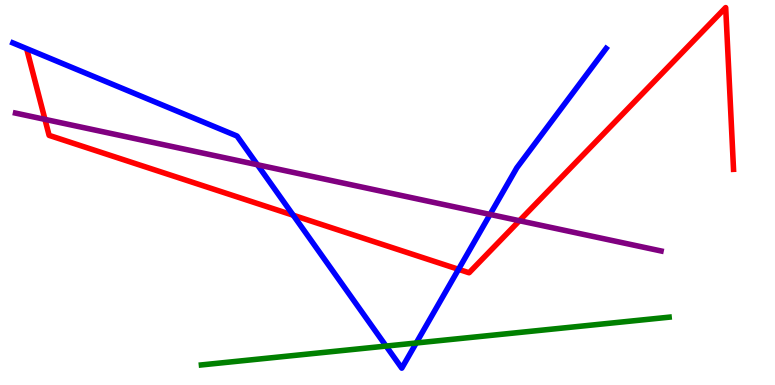[{'lines': ['blue', 'red'], 'intersections': [{'x': 3.78, 'y': 4.41}, {'x': 5.92, 'y': 3.0}]}, {'lines': ['green', 'red'], 'intersections': []}, {'lines': ['purple', 'red'], 'intersections': [{'x': 0.58, 'y': 6.9}, {'x': 6.7, 'y': 4.27}]}, {'lines': ['blue', 'green'], 'intersections': [{'x': 4.98, 'y': 1.01}, {'x': 5.37, 'y': 1.09}]}, {'lines': ['blue', 'purple'], 'intersections': [{'x': 3.32, 'y': 5.72}, {'x': 6.32, 'y': 4.43}]}, {'lines': ['green', 'purple'], 'intersections': []}]